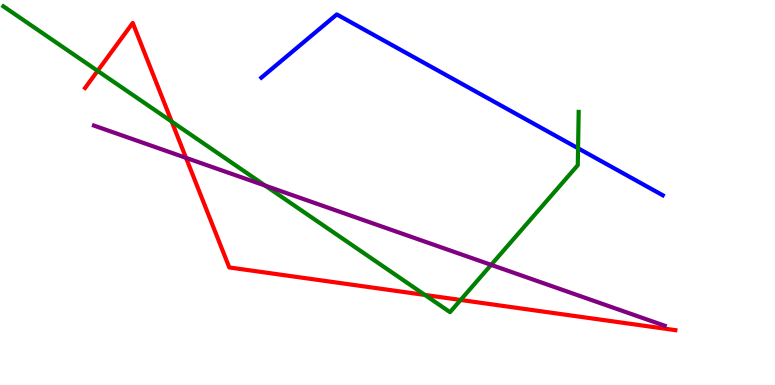[{'lines': ['blue', 'red'], 'intersections': []}, {'lines': ['green', 'red'], 'intersections': [{'x': 1.26, 'y': 8.16}, {'x': 2.22, 'y': 6.84}, {'x': 5.48, 'y': 2.34}, {'x': 5.94, 'y': 2.21}]}, {'lines': ['purple', 'red'], 'intersections': [{'x': 2.4, 'y': 5.9}]}, {'lines': ['blue', 'green'], 'intersections': [{'x': 7.46, 'y': 6.15}]}, {'lines': ['blue', 'purple'], 'intersections': []}, {'lines': ['green', 'purple'], 'intersections': [{'x': 3.42, 'y': 5.18}, {'x': 6.34, 'y': 3.12}]}]